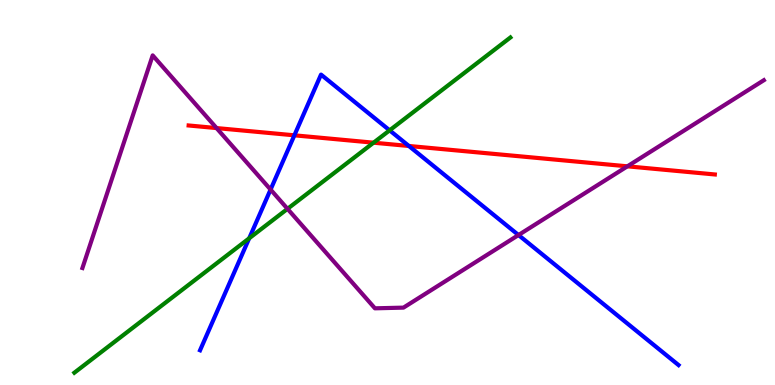[{'lines': ['blue', 'red'], 'intersections': [{'x': 3.8, 'y': 6.49}, {'x': 5.28, 'y': 6.21}]}, {'lines': ['green', 'red'], 'intersections': [{'x': 4.82, 'y': 6.29}]}, {'lines': ['purple', 'red'], 'intersections': [{'x': 2.79, 'y': 6.67}, {'x': 8.1, 'y': 5.68}]}, {'lines': ['blue', 'green'], 'intersections': [{'x': 3.22, 'y': 3.81}, {'x': 5.03, 'y': 6.61}]}, {'lines': ['blue', 'purple'], 'intersections': [{'x': 3.49, 'y': 5.08}, {'x': 6.69, 'y': 3.9}]}, {'lines': ['green', 'purple'], 'intersections': [{'x': 3.71, 'y': 4.58}]}]